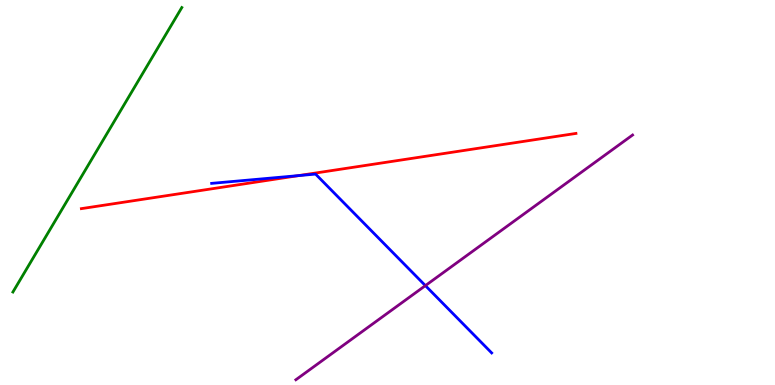[{'lines': ['blue', 'red'], 'intersections': [{'x': 3.85, 'y': 5.44}]}, {'lines': ['green', 'red'], 'intersections': []}, {'lines': ['purple', 'red'], 'intersections': []}, {'lines': ['blue', 'green'], 'intersections': []}, {'lines': ['blue', 'purple'], 'intersections': [{'x': 5.49, 'y': 2.58}]}, {'lines': ['green', 'purple'], 'intersections': []}]